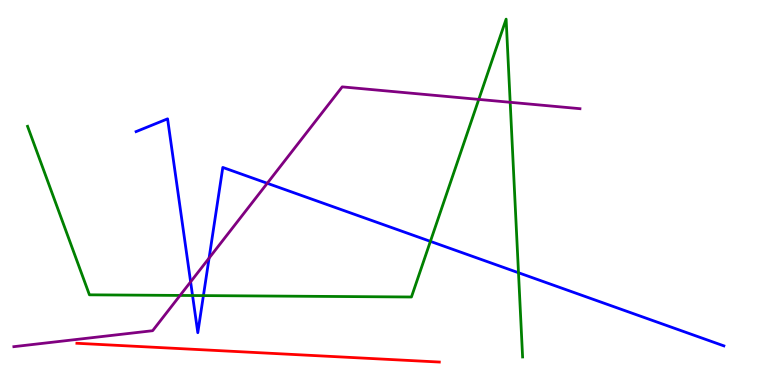[{'lines': ['blue', 'red'], 'intersections': []}, {'lines': ['green', 'red'], 'intersections': []}, {'lines': ['purple', 'red'], 'intersections': []}, {'lines': ['blue', 'green'], 'intersections': [{'x': 2.48, 'y': 2.32}, {'x': 2.62, 'y': 2.32}, {'x': 5.55, 'y': 3.73}, {'x': 6.69, 'y': 2.92}]}, {'lines': ['blue', 'purple'], 'intersections': [{'x': 2.46, 'y': 2.68}, {'x': 2.7, 'y': 3.3}, {'x': 3.45, 'y': 5.24}]}, {'lines': ['green', 'purple'], 'intersections': [{'x': 2.32, 'y': 2.33}, {'x': 6.18, 'y': 7.42}, {'x': 6.58, 'y': 7.34}]}]